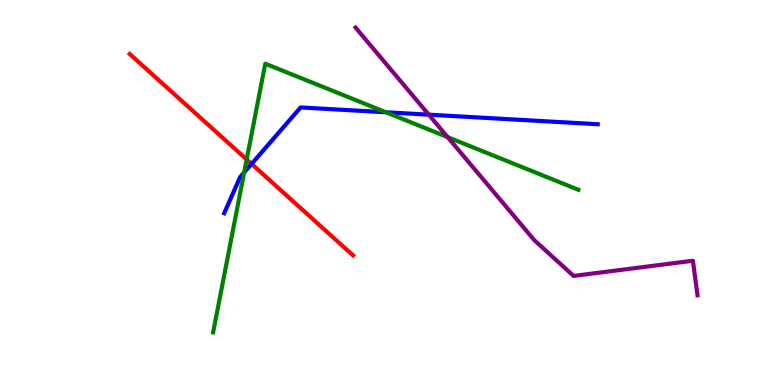[{'lines': ['blue', 'red'], 'intersections': [{'x': 3.25, 'y': 5.74}]}, {'lines': ['green', 'red'], 'intersections': [{'x': 3.18, 'y': 5.86}]}, {'lines': ['purple', 'red'], 'intersections': []}, {'lines': ['blue', 'green'], 'intersections': [{'x': 3.15, 'y': 5.52}, {'x': 4.98, 'y': 7.08}]}, {'lines': ['blue', 'purple'], 'intersections': [{'x': 5.53, 'y': 7.02}]}, {'lines': ['green', 'purple'], 'intersections': [{'x': 5.78, 'y': 6.44}]}]